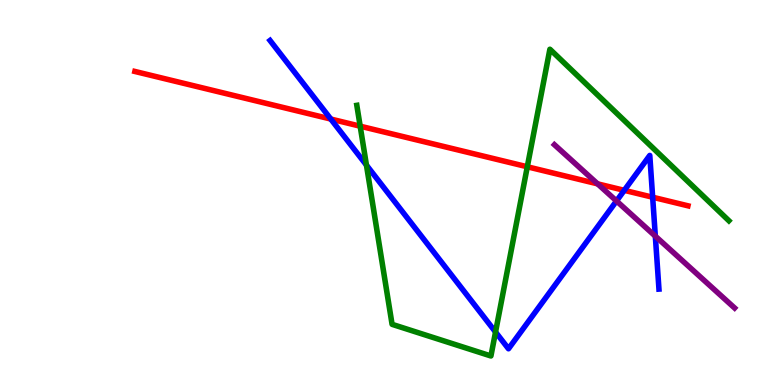[{'lines': ['blue', 'red'], 'intersections': [{'x': 4.27, 'y': 6.91}, {'x': 8.06, 'y': 5.06}, {'x': 8.42, 'y': 4.88}]}, {'lines': ['green', 'red'], 'intersections': [{'x': 4.65, 'y': 6.72}, {'x': 6.8, 'y': 5.67}]}, {'lines': ['purple', 'red'], 'intersections': [{'x': 7.71, 'y': 5.22}]}, {'lines': ['blue', 'green'], 'intersections': [{'x': 4.73, 'y': 5.71}, {'x': 6.39, 'y': 1.38}]}, {'lines': ['blue', 'purple'], 'intersections': [{'x': 7.95, 'y': 4.78}, {'x': 8.46, 'y': 3.87}]}, {'lines': ['green', 'purple'], 'intersections': []}]